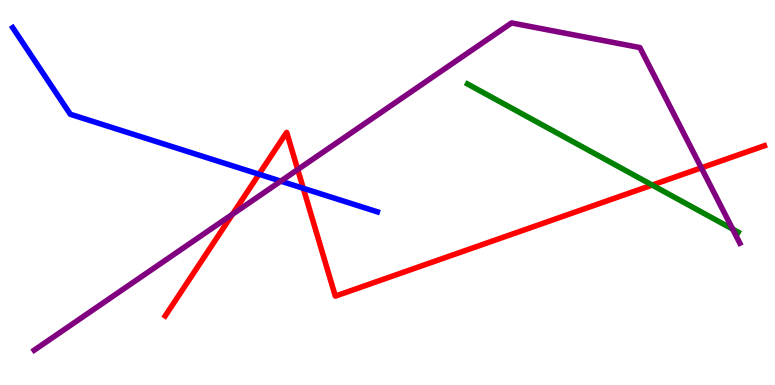[{'lines': ['blue', 'red'], 'intersections': [{'x': 3.34, 'y': 5.47}, {'x': 3.91, 'y': 5.11}]}, {'lines': ['green', 'red'], 'intersections': [{'x': 8.42, 'y': 5.19}]}, {'lines': ['purple', 'red'], 'intersections': [{'x': 3.0, 'y': 4.43}, {'x': 3.84, 'y': 5.6}, {'x': 9.05, 'y': 5.64}]}, {'lines': ['blue', 'green'], 'intersections': []}, {'lines': ['blue', 'purple'], 'intersections': [{'x': 3.62, 'y': 5.29}]}, {'lines': ['green', 'purple'], 'intersections': [{'x': 9.45, 'y': 4.05}]}]